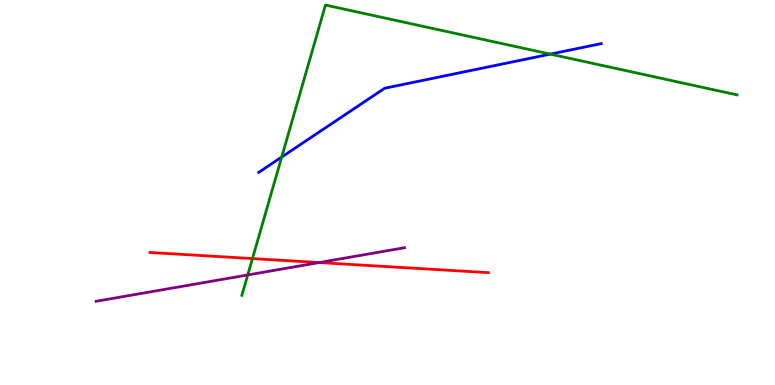[{'lines': ['blue', 'red'], 'intersections': []}, {'lines': ['green', 'red'], 'intersections': [{'x': 3.26, 'y': 3.28}]}, {'lines': ['purple', 'red'], 'intersections': [{'x': 4.12, 'y': 3.18}]}, {'lines': ['blue', 'green'], 'intersections': [{'x': 3.63, 'y': 5.92}, {'x': 7.1, 'y': 8.59}]}, {'lines': ['blue', 'purple'], 'intersections': []}, {'lines': ['green', 'purple'], 'intersections': [{'x': 3.2, 'y': 2.86}]}]